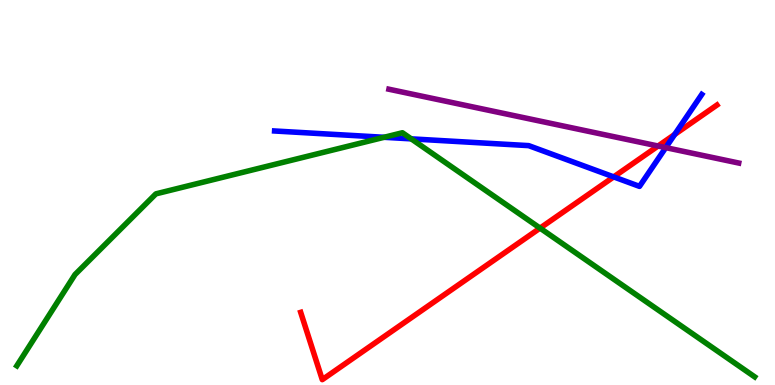[{'lines': ['blue', 'red'], 'intersections': [{'x': 7.92, 'y': 5.41}, {'x': 8.71, 'y': 6.51}]}, {'lines': ['green', 'red'], 'intersections': [{'x': 6.97, 'y': 4.07}]}, {'lines': ['purple', 'red'], 'intersections': [{'x': 8.49, 'y': 6.21}]}, {'lines': ['blue', 'green'], 'intersections': [{'x': 4.96, 'y': 6.43}, {'x': 5.31, 'y': 6.39}]}, {'lines': ['blue', 'purple'], 'intersections': [{'x': 8.59, 'y': 6.17}]}, {'lines': ['green', 'purple'], 'intersections': []}]